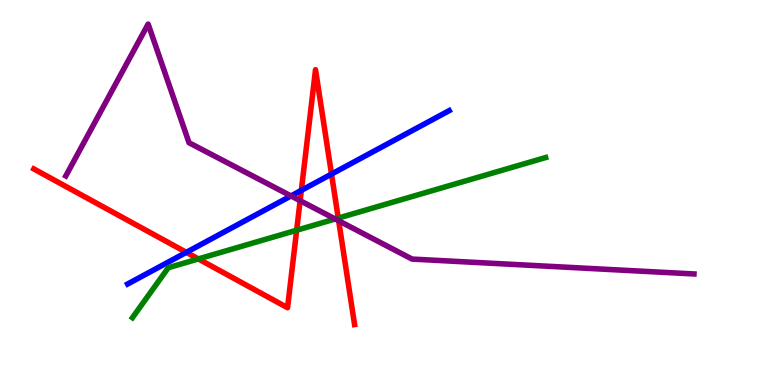[{'lines': ['blue', 'red'], 'intersections': [{'x': 2.4, 'y': 3.45}, {'x': 3.89, 'y': 5.06}, {'x': 4.28, 'y': 5.48}]}, {'lines': ['green', 'red'], 'intersections': [{'x': 2.56, 'y': 3.27}, {'x': 3.83, 'y': 4.02}, {'x': 4.36, 'y': 4.34}]}, {'lines': ['purple', 'red'], 'intersections': [{'x': 3.87, 'y': 4.79}, {'x': 4.37, 'y': 4.27}]}, {'lines': ['blue', 'green'], 'intersections': []}, {'lines': ['blue', 'purple'], 'intersections': [{'x': 3.75, 'y': 4.91}]}, {'lines': ['green', 'purple'], 'intersections': [{'x': 4.33, 'y': 4.31}]}]